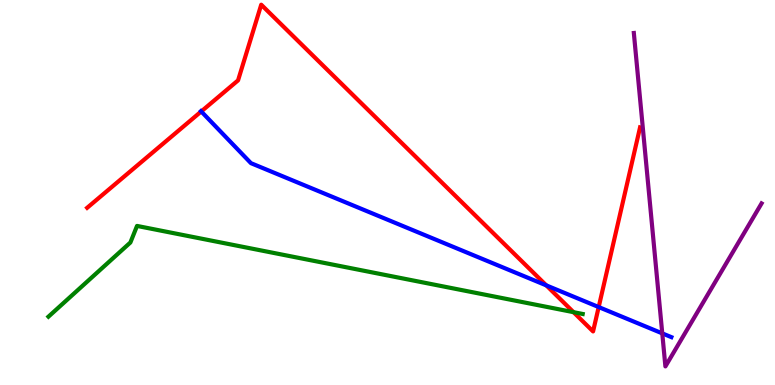[{'lines': ['blue', 'red'], 'intersections': [{'x': 2.6, 'y': 7.1}, {'x': 7.05, 'y': 2.59}, {'x': 7.73, 'y': 2.02}]}, {'lines': ['green', 'red'], 'intersections': [{'x': 7.4, 'y': 1.89}]}, {'lines': ['purple', 'red'], 'intersections': []}, {'lines': ['blue', 'green'], 'intersections': []}, {'lines': ['blue', 'purple'], 'intersections': [{'x': 8.55, 'y': 1.34}]}, {'lines': ['green', 'purple'], 'intersections': []}]